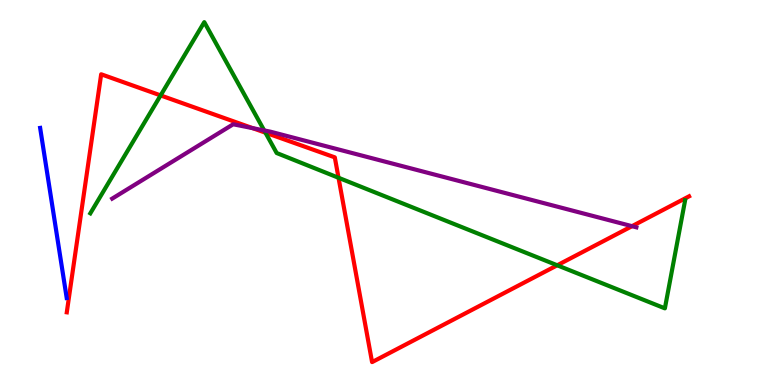[{'lines': ['blue', 'red'], 'intersections': []}, {'lines': ['green', 'red'], 'intersections': [{'x': 2.07, 'y': 7.52}, {'x': 3.42, 'y': 6.55}, {'x': 4.37, 'y': 5.38}, {'x': 7.19, 'y': 3.11}]}, {'lines': ['purple', 'red'], 'intersections': [{'x': 3.26, 'y': 6.67}, {'x': 8.15, 'y': 4.13}]}, {'lines': ['blue', 'green'], 'intersections': []}, {'lines': ['blue', 'purple'], 'intersections': []}, {'lines': ['green', 'purple'], 'intersections': [{'x': 3.41, 'y': 6.61}]}]